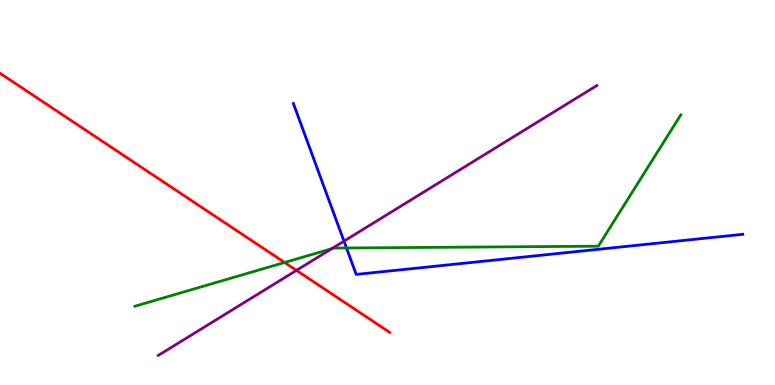[{'lines': ['blue', 'red'], 'intersections': []}, {'lines': ['green', 'red'], 'intersections': [{'x': 3.67, 'y': 3.18}]}, {'lines': ['purple', 'red'], 'intersections': [{'x': 3.83, 'y': 2.98}]}, {'lines': ['blue', 'green'], 'intersections': [{'x': 4.47, 'y': 3.56}]}, {'lines': ['blue', 'purple'], 'intersections': [{'x': 4.44, 'y': 3.74}]}, {'lines': ['green', 'purple'], 'intersections': [{'x': 4.28, 'y': 3.54}]}]